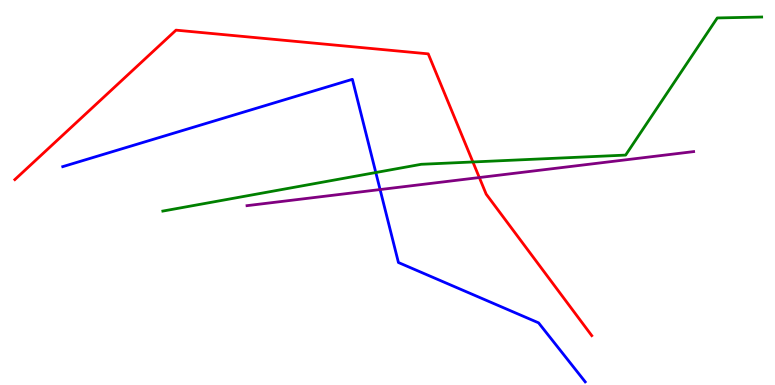[{'lines': ['blue', 'red'], 'intersections': []}, {'lines': ['green', 'red'], 'intersections': [{'x': 6.1, 'y': 5.79}]}, {'lines': ['purple', 'red'], 'intersections': [{'x': 6.18, 'y': 5.39}]}, {'lines': ['blue', 'green'], 'intersections': [{'x': 4.85, 'y': 5.52}]}, {'lines': ['blue', 'purple'], 'intersections': [{'x': 4.9, 'y': 5.08}]}, {'lines': ['green', 'purple'], 'intersections': []}]